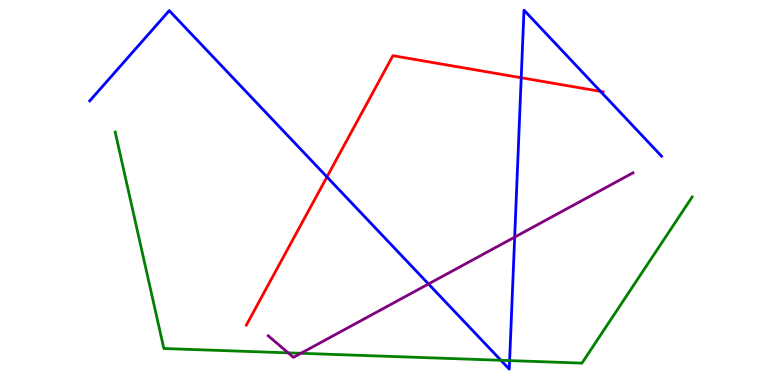[{'lines': ['blue', 'red'], 'intersections': [{'x': 4.22, 'y': 5.4}, {'x': 6.73, 'y': 7.98}, {'x': 7.75, 'y': 7.63}]}, {'lines': ['green', 'red'], 'intersections': []}, {'lines': ['purple', 'red'], 'intersections': []}, {'lines': ['blue', 'green'], 'intersections': [{'x': 6.46, 'y': 0.642}, {'x': 6.58, 'y': 0.634}]}, {'lines': ['blue', 'purple'], 'intersections': [{'x': 5.53, 'y': 2.62}, {'x': 6.64, 'y': 3.84}]}, {'lines': ['green', 'purple'], 'intersections': [{'x': 3.72, 'y': 0.835}, {'x': 3.88, 'y': 0.823}]}]